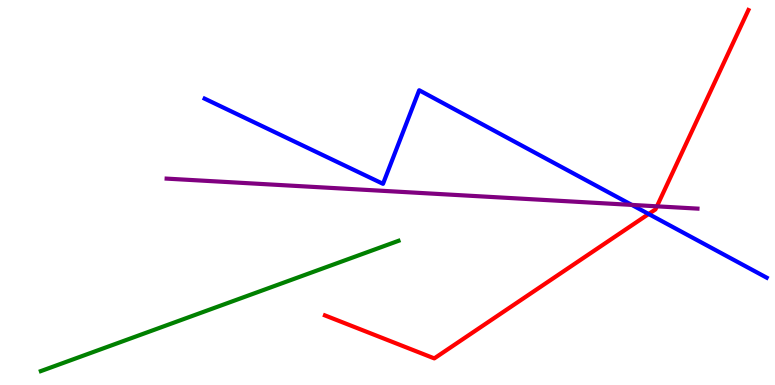[{'lines': ['blue', 'red'], 'intersections': [{'x': 8.37, 'y': 4.44}]}, {'lines': ['green', 'red'], 'intersections': []}, {'lines': ['purple', 'red'], 'intersections': [{'x': 8.48, 'y': 4.64}]}, {'lines': ['blue', 'green'], 'intersections': []}, {'lines': ['blue', 'purple'], 'intersections': [{'x': 8.15, 'y': 4.68}]}, {'lines': ['green', 'purple'], 'intersections': []}]